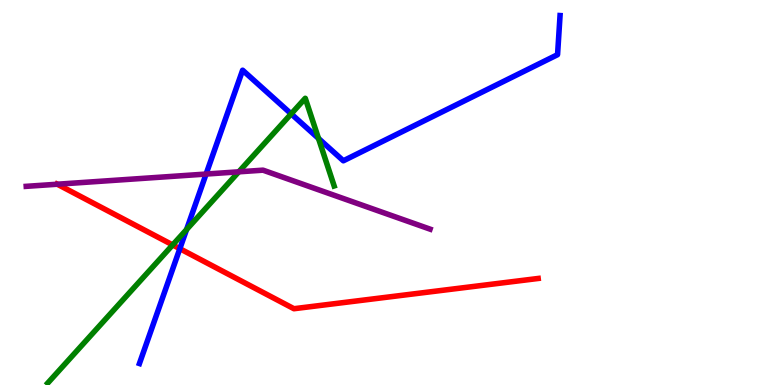[{'lines': ['blue', 'red'], 'intersections': [{'x': 2.32, 'y': 3.54}]}, {'lines': ['green', 'red'], 'intersections': [{'x': 2.23, 'y': 3.64}]}, {'lines': ['purple', 'red'], 'intersections': [{'x': 0.739, 'y': 5.22}]}, {'lines': ['blue', 'green'], 'intersections': [{'x': 2.41, 'y': 4.04}, {'x': 3.76, 'y': 7.04}, {'x': 4.11, 'y': 6.4}]}, {'lines': ['blue', 'purple'], 'intersections': [{'x': 2.66, 'y': 5.48}]}, {'lines': ['green', 'purple'], 'intersections': [{'x': 3.08, 'y': 5.54}]}]